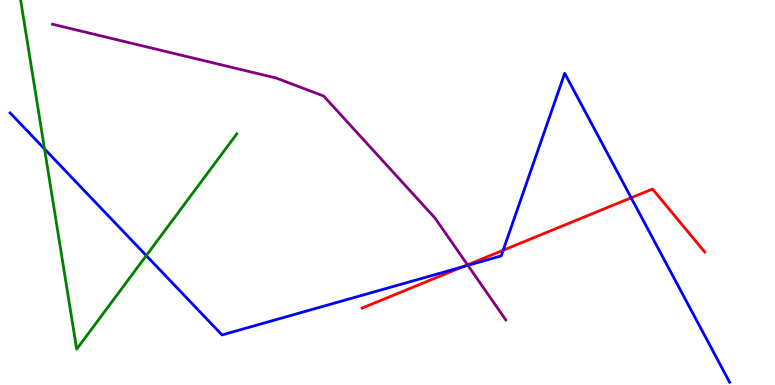[{'lines': ['blue', 'red'], 'intersections': [{'x': 5.97, 'y': 3.07}, {'x': 6.49, 'y': 3.5}, {'x': 8.14, 'y': 4.86}]}, {'lines': ['green', 'red'], 'intersections': []}, {'lines': ['purple', 'red'], 'intersections': [{'x': 6.03, 'y': 3.12}]}, {'lines': ['blue', 'green'], 'intersections': [{'x': 0.575, 'y': 6.13}, {'x': 1.89, 'y': 3.36}]}, {'lines': ['blue', 'purple'], 'intersections': [{'x': 6.04, 'y': 3.11}]}, {'lines': ['green', 'purple'], 'intersections': []}]